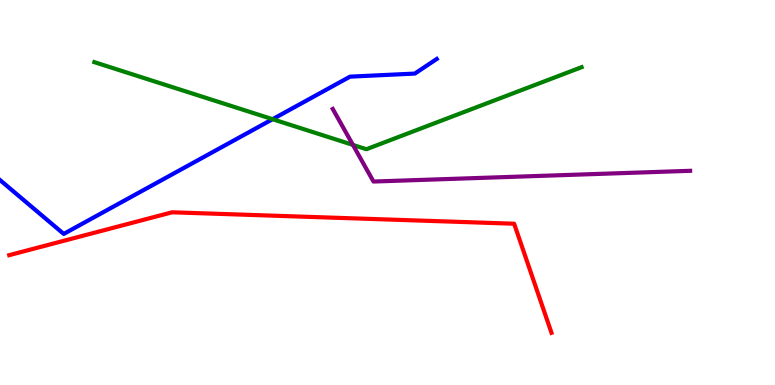[{'lines': ['blue', 'red'], 'intersections': []}, {'lines': ['green', 'red'], 'intersections': []}, {'lines': ['purple', 'red'], 'intersections': []}, {'lines': ['blue', 'green'], 'intersections': [{'x': 3.52, 'y': 6.9}]}, {'lines': ['blue', 'purple'], 'intersections': []}, {'lines': ['green', 'purple'], 'intersections': [{'x': 4.55, 'y': 6.24}]}]